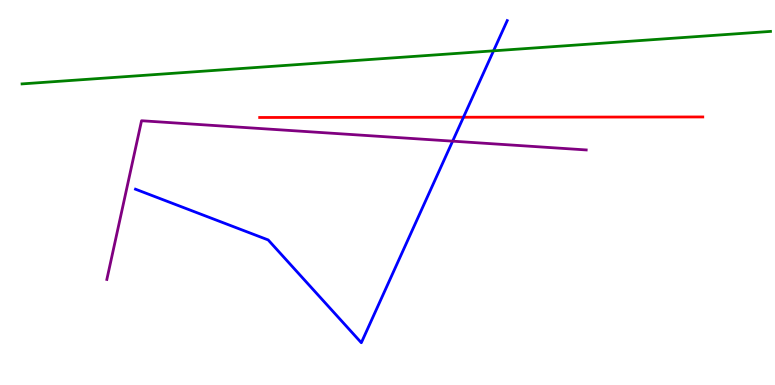[{'lines': ['blue', 'red'], 'intersections': [{'x': 5.98, 'y': 6.95}]}, {'lines': ['green', 'red'], 'intersections': []}, {'lines': ['purple', 'red'], 'intersections': []}, {'lines': ['blue', 'green'], 'intersections': [{'x': 6.37, 'y': 8.68}]}, {'lines': ['blue', 'purple'], 'intersections': [{'x': 5.84, 'y': 6.33}]}, {'lines': ['green', 'purple'], 'intersections': []}]